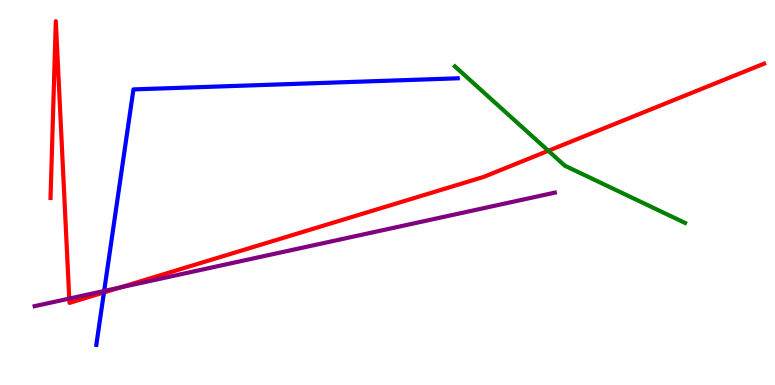[{'lines': ['blue', 'red'], 'intersections': [{'x': 1.34, 'y': 2.4}]}, {'lines': ['green', 'red'], 'intersections': [{'x': 7.08, 'y': 6.08}]}, {'lines': ['purple', 'red'], 'intersections': [{'x': 0.894, 'y': 2.24}, {'x': 1.55, 'y': 2.53}]}, {'lines': ['blue', 'green'], 'intersections': []}, {'lines': ['blue', 'purple'], 'intersections': [{'x': 1.34, 'y': 2.44}]}, {'lines': ['green', 'purple'], 'intersections': []}]